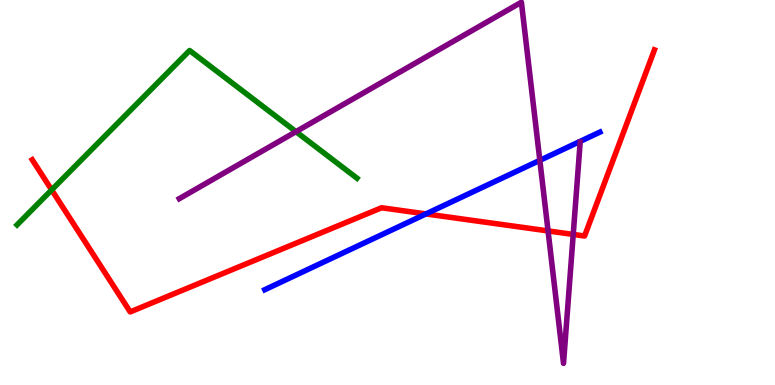[{'lines': ['blue', 'red'], 'intersections': [{'x': 5.5, 'y': 4.44}]}, {'lines': ['green', 'red'], 'intersections': [{'x': 0.667, 'y': 5.07}]}, {'lines': ['purple', 'red'], 'intersections': [{'x': 7.07, 'y': 4.0}, {'x': 7.4, 'y': 3.91}]}, {'lines': ['blue', 'green'], 'intersections': []}, {'lines': ['blue', 'purple'], 'intersections': [{'x': 6.97, 'y': 5.83}]}, {'lines': ['green', 'purple'], 'intersections': [{'x': 3.82, 'y': 6.58}]}]